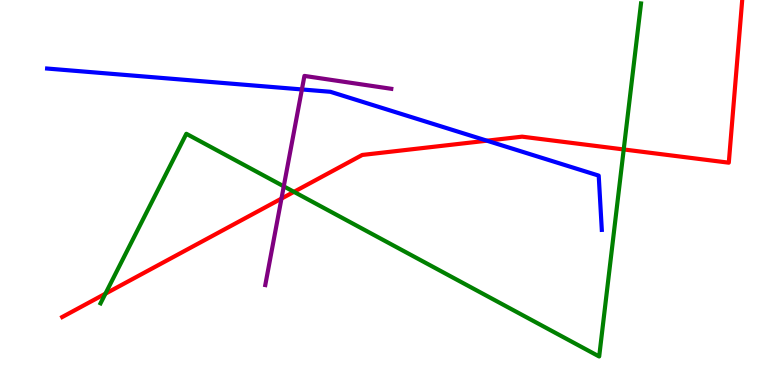[{'lines': ['blue', 'red'], 'intersections': [{'x': 6.28, 'y': 6.35}]}, {'lines': ['green', 'red'], 'intersections': [{'x': 1.36, 'y': 2.37}, {'x': 3.79, 'y': 5.02}, {'x': 8.05, 'y': 6.12}]}, {'lines': ['purple', 'red'], 'intersections': [{'x': 3.63, 'y': 4.84}]}, {'lines': ['blue', 'green'], 'intersections': []}, {'lines': ['blue', 'purple'], 'intersections': [{'x': 3.9, 'y': 7.68}]}, {'lines': ['green', 'purple'], 'intersections': [{'x': 3.66, 'y': 5.16}]}]